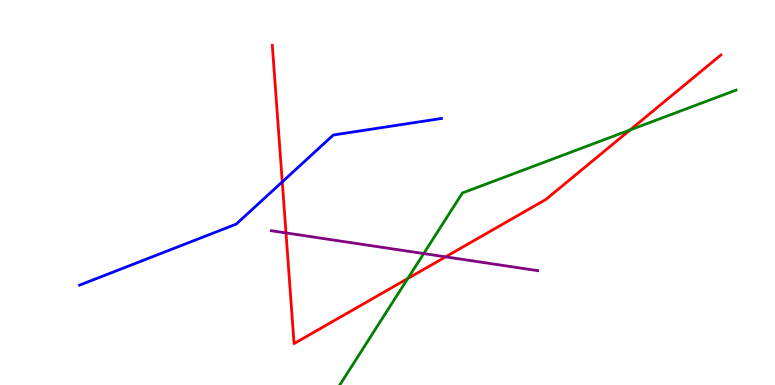[{'lines': ['blue', 'red'], 'intersections': [{'x': 3.64, 'y': 5.28}]}, {'lines': ['green', 'red'], 'intersections': [{'x': 5.26, 'y': 2.77}, {'x': 8.13, 'y': 6.62}]}, {'lines': ['purple', 'red'], 'intersections': [{'x': 3.69, 'y': 3.95}, {'x': 5.75, 'y': 3.33}]}, {'lines': ['blue', 'green'], 'intersections': []}, {'lines': ['blue', 'purple'], 'intersections': []}, {'lines': ['green', 'purple'], 'intersections': [{'x': 5.47, 'y': 3.41}]}]